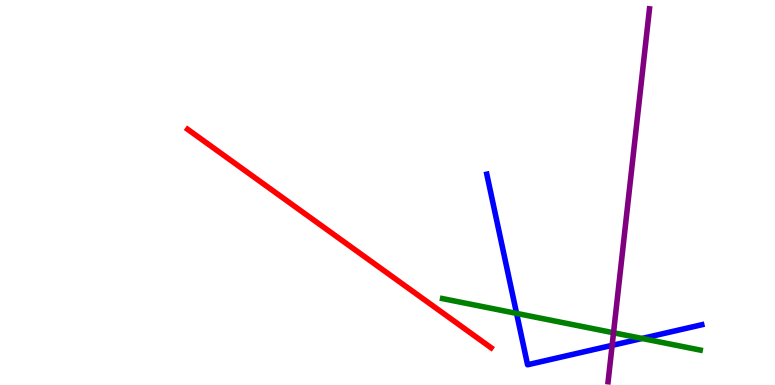[{'lines': ['blue', 'red'], 'intersections': []}, {'lines': ['green', 'red'], 'intersections': []}, {'lines': ['purple', 'red'], 'intersections': []}, {'lines': ['blue', 'green'], 'intersections': [{'x': 6.67, 'y': 1.86}, {'x': 8.29, 'y': 1.21}]}, {'lines': ['blue', 'purple'], 'intersections': [{'x': 7.9, 'y': 1.03}]}, {'lines': ['green', 'purple'], 'intersections': [{'x': 7.92, 'y': 1.36}]}]